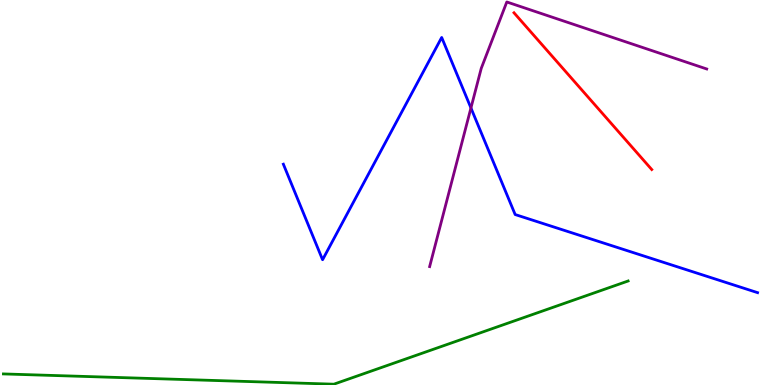[{'lines': ['blue', 'red'], 'intersections': []}, {'lines': ['green', 'red'], 'intersections': []}, {'lines': ['purple', 'red'], 'intersections': []}, {'lines': ['blue', 'green'], 'intersections': []}, {'lines': ['blue', 'purple'], 'intersections': [{'x': 6.08, 'y': 7.2}]}, {'lines': ['green', 'purple'], 'intersections': []}]